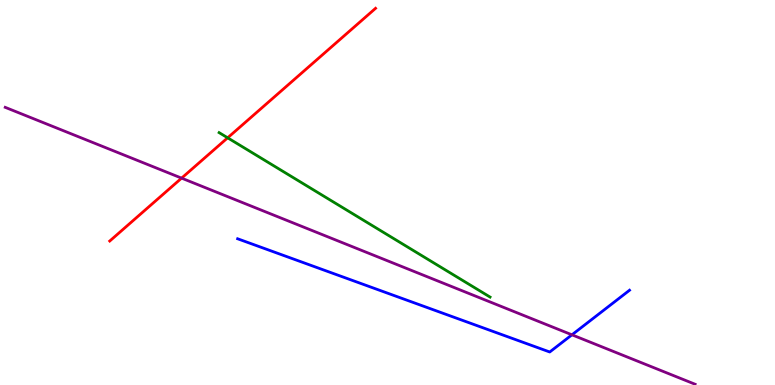[{'lines': ['blue', 'red'], 'intersections': []}, {'lines': ['green', 'red'], 'intersections': [{'x': 2.94, 'y': 6.42}]}, {'lines': ['purple', 'red'], 'intersections': [{'x': 2.34, 'y': 5.37}]}, {'lines': ['blue', 'green'], 'intersections': []}, {'lines': ['blue', 'purple'], 'intersections': [{'x': 7.38, 'y': 1.3}]}, {'lines': ['green', 'purple'], 'intersections': []}]